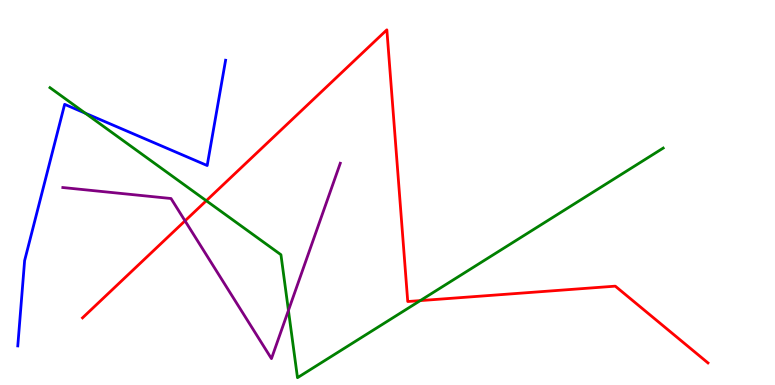[{'lines': ['blue', 'red'], 'intersections': []}, {'lines': ['green', 'red'], 'intersections': [{'x': 2.66, 'y': 4.79}, {'x': 5.42, 'y': 2.19}]}, {'lines': ['purple', 'red'], 'intersections': [{'x': 2.39, 'y': 4.26}]}, {'lines': ['blue', 'green'], 'intersections': [{'x': 1.1, 'y': 7.06}]}, {'lines': ['blue', 'purple'], 'intersections': []}, {'lines': ['green', 'purple'], 'intersections': [{'x': 3.72, 'y': 1.94}]}]